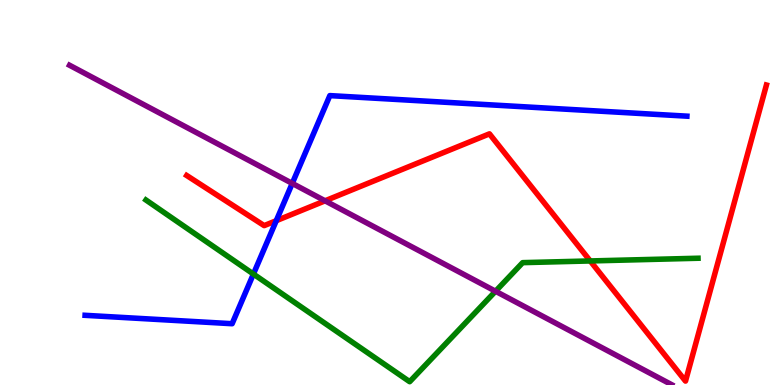[{'lines': ['blue', 'red'], 'intersections': [{'x': 3.56, 'y': 4.27}]}, {'lines': ['green', 'red'], 'intersections': [{'x': 7.62, 'y': 3.22}]}, {'lines': ['purple', 'red'], 'intersections': [{'x': 4.19, 'y': 4.78}]}, {'lines': ['blue', 'green'], 'intersections': [{'x': 3.27, 'y': 2.88}]}, {'lines': ['blue', 'purple'], 'intersections': [{'x': 3.77, 'y': 5.24}]}, {'lines': ['green', 'purple'], 'intersections': [{'x': 6.39, 'y': 2.44}]}]